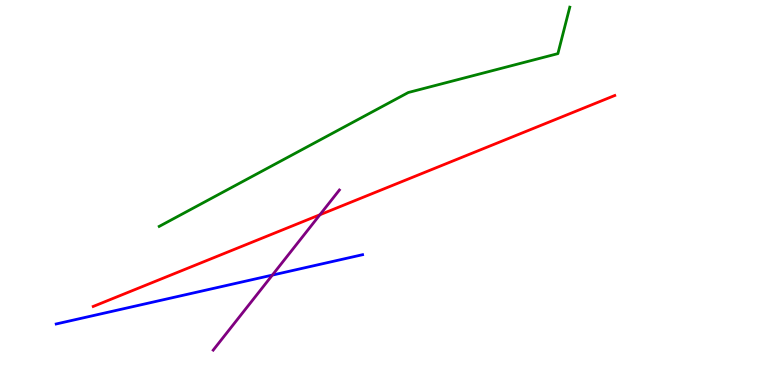[{'lines': ['blue', 'red'], 'intersections': []}, {'lines': ['green', 'red'], 'intersections': []}, {'lines': ['purple', 'red'], 'intersections': [{'x': 4.13, 'y': 4.42}]}, {'lines': ['blue', 'green'], 'intersections': []}, {'lines': ['blue', 'purple'], 'intersections': [{'x': 3.51, 'y': 2.85}]}, {'lines': ['green', 'purple'], 'intersections': []}]